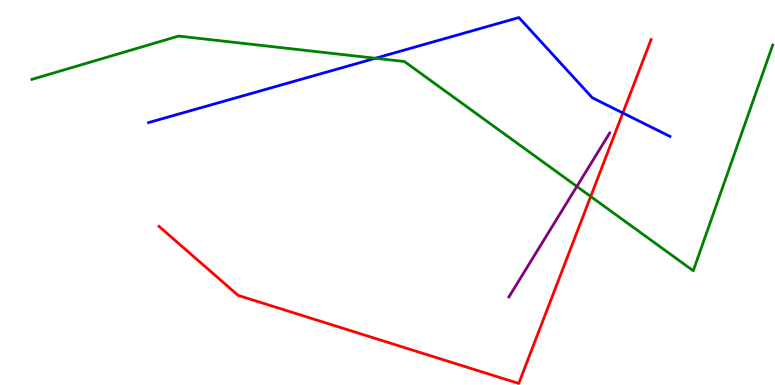[{'lines': ['blue', 'red'], 'intersections': [{'x': 8.04, 'y': 7.07}]}, {'lines': ['green', 'red'], 'intersections': [{'x': 7.62, 'y': 4.9}]}, {'lines': ['purple', 'red'], 'intersections': []}, {'lines': ['blue', 'green'], 'intersections': [{'x': 4.84, 'y': 8.49}]}, {'lines': ['blue', 'purple'], 'intersections': []}, {'lines': ['green', 'purple'], 'intersections': [{'x': 7.44, 'y': 5.16}]}]